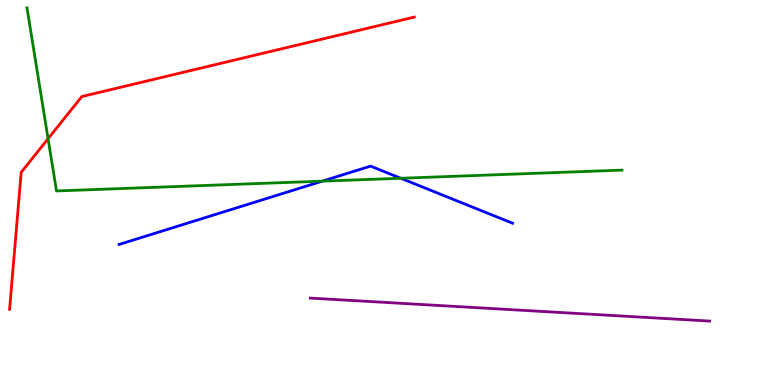[{'lines': ['blue', 'red'], 'intersections': []}, {'lines': ['green', 'red'], 'intersections': [{'x': 0.62, 'y': 6.4}]}, {'lines': ['purple', 'red'], 'intersections': []}, {'lines': ['blue', 'green'], 'intersections': [{'x': 4.16, 'y': 5.29}, {'x': 5.17, 'y': 5.37}]}, {'lines': ['blue', 'purple'], 'intersections': []}, {'lines': ['green', 'purple'], 'intersections': []}]